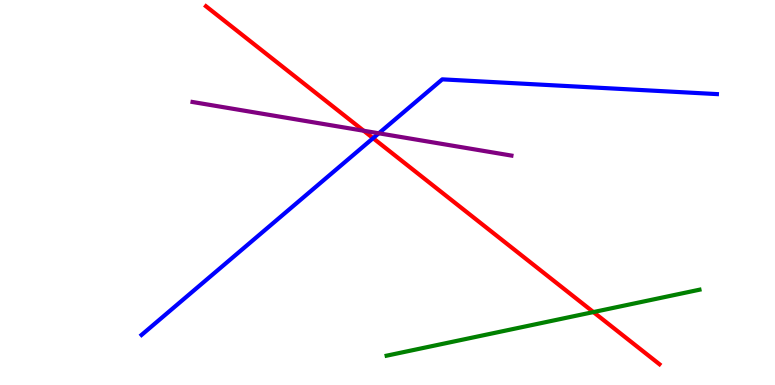[{'lines': ['blue', 'red'], 'intersections': [{'x': 4.81, 'y': 6.41}]}, {'lines': ['green', 'red'], 'intersections': [{'x': 7.66, 'y': 1.89}]}, {'lines': ['purple', 'red'], 'intersections': [{'x': 4.69, 'y': 6.6}]}, {'lines': ['blue', 'green'], 'intersections': []}, {'lines': ['blue', 'purple'], 'intersections': [{'x': 4.89, 'y': 6.54}]}, {'lines': ['green', 'purple'], 'intersections': []}]